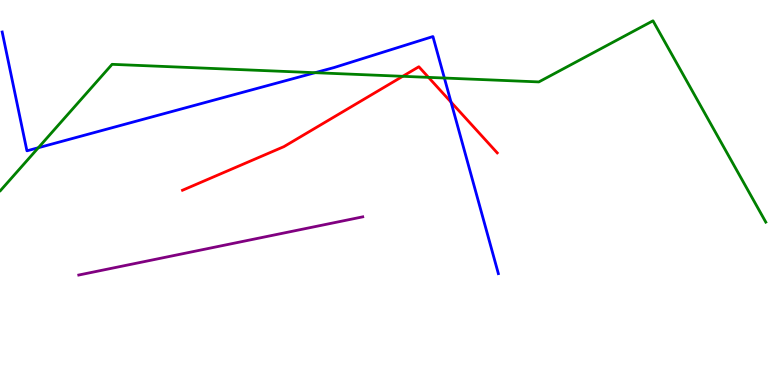[{'lines': ['blue', 'red'], 'intersections': [{'x': 5.82, 'y': 7.35}]}, {'lines': ['green', 'red'], 'intersections': [{'x': 5.2, 'y': 8.02}, {'x': 5.53, 'y': 7.99}]}, {'lines': ['purple', 'red'], 'intersections': []}, {'lines': ['blue', 'green'], 'intersections': [{'x': 0.495, 'y': 6.16}, {'x': 4.07, 'y': 8.11}, {'x': 5.73, 'y': 7.97}]}, {'lines': ['blue', 'purple'], 'intersections': []}, {'lines': ['green', 'purple'], 'intersections': []}]